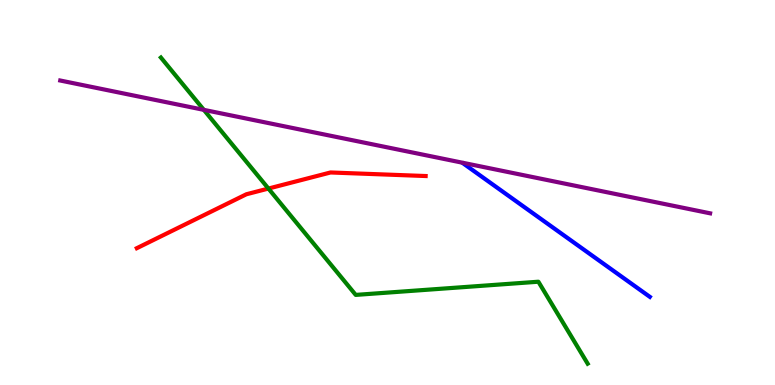[{'lines': ['blue', 'red'], 'intersections': []}, {'lines': ['green', 'red'], 'intersections': [{'x': 3.46, 'y': 5.1}]}, {'lines': ['purple', 'red'], 'intersections': []}, {'lines': ['blue', 'green'], 'intersections': []}, {'lines': ['blue', 'purple'], 'intersections': []}, {'lines': ['green', 'purple'], 'intersections': [{'x': 2.63, 'y': 7.15}]}]